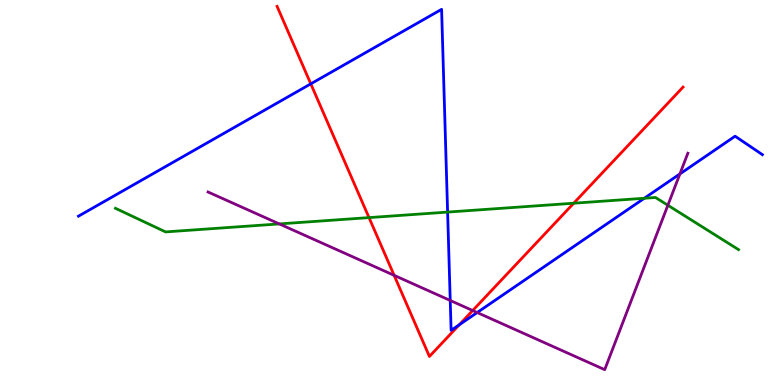[{'lines': ['blue', 'red'], 'intersections': [{'x': 4.01, 'y': 7.82}, {'x': 5.93, 'y': 1.56}]}, {'lines': ['green', 'red'], 'intersections': [{'x': 4.76, 'y': 4.35}, {'x': 7.4, 'y': 4.72}]}, {'lines': ['purple', 'red'], 'intersections': [{'x': 5.09, 'y': 2.85}, {'x': 6.1, 'y': 1.93}]}, {'lines': ['blue', 'green'], 'intersections': [{'x': 5.78, 'y': 4.49}, {'x': 8.31, 'y': 4.85}]}, {'lines': ['blue', 'purple'], 'intersections': [{'x': 5.81, 'y': 2.2}, {'x': 6.16, 'y': 1.88}, {'x': 8.77, 'y': 5.48}]}, {'lines': ['green', 'purple'], 'intersections': [{'x': 3.6, 'y': 4.18}, {'x': 8.62, 'y': 4.67}]}]